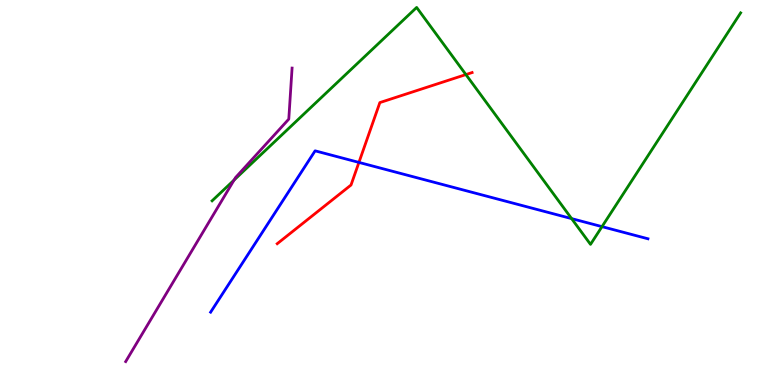[{'lines': ['blue', 'red'], 'intersections': [{'x': 4.63, 'y': 5.78}]}, {'lines': ['green', 'red'], 'intersections': [{'x': 6.01, 'y': 8.06}]}, {'lines': ['purple', 'red'], 'intersections': []}, {'lines': ['blue', 'green'], 'intersections': [{'x': 7.38, 'y': 4.32}, {'x': 7.77, 'y': 4.11}]}, {'lines': ['blue', 'purple'], 'intersections': []}, {'lines': ['green', 'purple'], 'intersections': [{'x': 3.02, 'y': 5.32}]}]